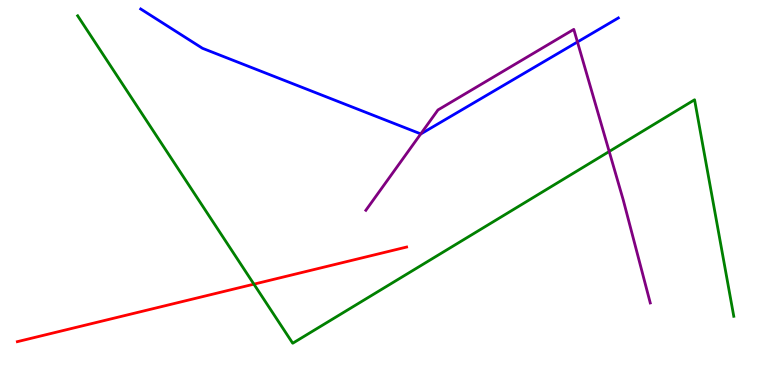[{'lines': ['blue', 'red'], 'intersections': []}, {'lines': ['green', 'red'], 'intersections': [{'x': 3.28, 'y': 2.62}]}, {'lines': ['purple', 'red'], 'intersections': []}, {'lines': ['blue', 'green'], 'intersections': []}, {'lines': ['blue', 'purple'], 'intersections': [{'x': 5.43, 'y': 6.52}, {'x': 7.45, 'y': 8.91}]}, {'lines': ['green', 'purple'], 'intersections': [{'x': 7.86, 'y': 6.07}]}]